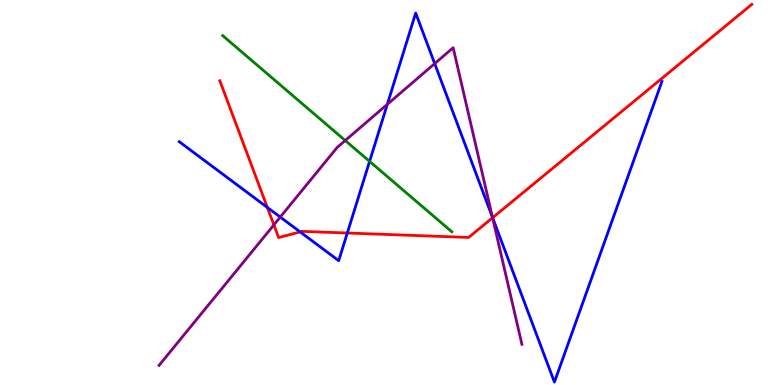[{'lines': ['blue', 'red'], 'intersections': [{'x': 3.45, 'y': 4.61}, {'x': 3.87, 'y': 3.98}, {'x': 4.48, 'y': 3.95}, {'x': 6.36, 'y': 4.35}]}, {'lines': ['green', 'red'], 'intersections': []}, {'lines': ['purple', 'red'], 'intersections': [{'x': 3.53, 'y': 4.16}, {'x': 6.36, 'y': 4.34}]}, {'lines': ['blue', 'green'], 'intersections': [{'x': 4.77, 'y': 5.81}]}, {'lines': ['blue', 'purple'], 'intersections': [{'x': 3.62, 'y': 4.36}, {'x': 5.0, 'y': 7.29}, {'x': 5.61, 'y': 8.35}, {'x': 6.35, 'y': 4.36}]}, {'lines': ['green', 'purple'], 'intersections': [{'x': 4.45, 'y': 6.35}]}]